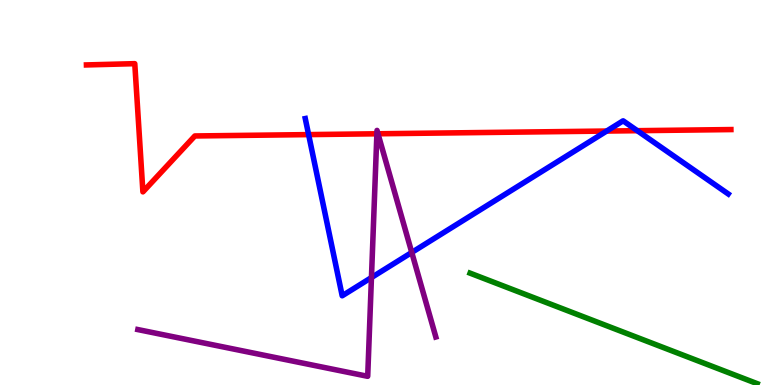[{'lines': ['blue', 'red'], 'intersections': [{'x': 3.98, 'y': 6.5}, {'x': 7.83, 'y': 6.6}, {'x': 8.22, 'y': 6.61}]}, {'lines': ['green', 'red'], 'intersections': []}, {'lines': ['purple', 'red'], 'intersections': [{'x': 4.86, 'y': 6.52}, {'x': 4.88, 'y': 6.53}]}, {'lines': ['blue', 'green'], 'intersections': []}, {'lines': ['blue', 'purple'], 'intersections': [{'x': 4.79, 'y': 2.79}, {'x': 5.31, 'y': 3.44}]}, {'lines': ['green', 'purple'], 'intersections': []}]